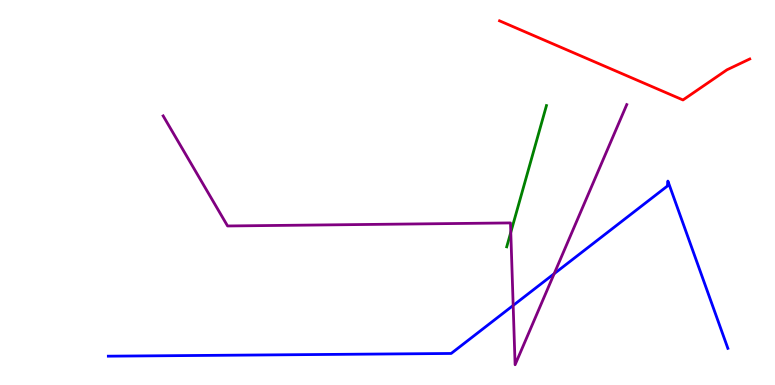[{'lines': ['blue', 'red'], 'intersections': []}, {'lines': ['green', 'red'], 'intersections': []}, {'lines': ['purple', 'red'], 'intersections': []}, {'lines': ['blue', 'green'], 'intersections': []}, {'lines': ['blue', 'purple'], 'intersections': [{'x': 6.62, 'y': 2.07}, {'x': 7.15, 'y': 2.89}]}, {'lines': ['green', 'purple'], 'intersections': [{'x': 6.59, 'y': 3.96}]}]